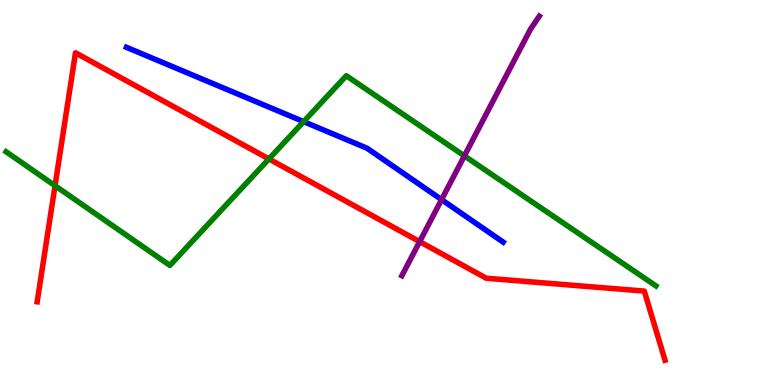[{'lines': ['blue', 'red'], 'intersections': []}, {'lines': ['green', 'red'], 'intersections': [{'x': 0.71, 'y': 5.18}, {'x': 3.47, 'y': 5.87}]}, {'lines': ['purple', 'red'], 'intersections': [{'x': 5.41, 'y': 3.72}]}, {'lines': ['blue', 'green'], 'intersections': [{'x': 3.92, 'y': 6.84}]}, {'lines': ['blue', 'purple'], 'intersections': [{'x': 5.7, 'y': 4.81}]}, {'lines': ['green', 'purple'], 'intersections': [{'x': 5.99, 'y': 5.95}]}]